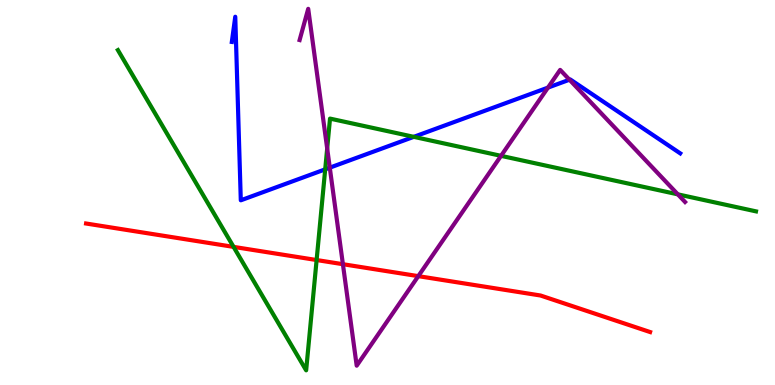[{'lines': ['blue', 'red'], 'intersections': []}, {'lines': ['green', 'red'], 'intersections': [{'x': 3.01, 'y': 3.59}, {'x': 4.09, 'y': 3.25}]}, {'lines': ['purple', 'red'], 'intersections': [{'x': 4.42, 'y': 3.14}, {'x': 5.4, 'y': 2.83}]}, {'lines': ['blue', 'green'], 'intersections': [{'x': 4.2, 'y': 5.6}, {'x': 5.34, 'y': 6.45}]}, {'lines': ['blue', 'purple'], 'intersections': [{'x': 4.26, 'y': 5.65}, {'x': 7.07, 'y': 7.72}, {'x': 7.35, 'y': 7.93}]}, {'lines': ['green', 'purple'], 'intersections': [{'x': 4.22, 'y': 6.14}, {'x': 6.46, 'y': 5.95}, {'x': 8.75, 'y': 4.95}]}]